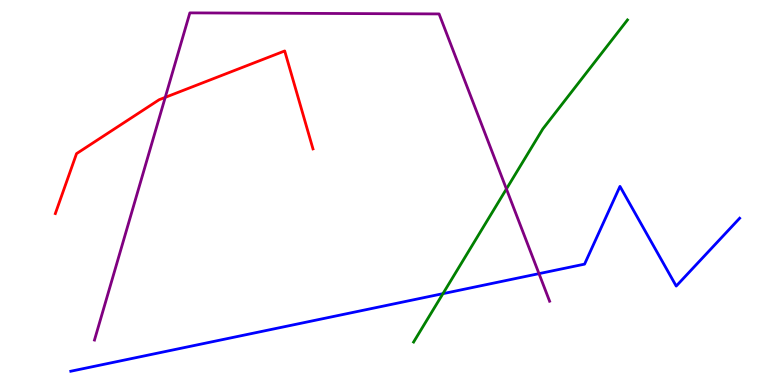[{'lines': ['blue', 'red'], 'intersections': []}, {'lines': ['green', 'red'], 'intersections': []}, {'lines': ['purple', 'red'], 'intersections': [{'x': 2.13, 'y': 7.47}]}, {'lines': ['blue', 'green'], 'intersections': [{'x': 5.72, 'y': 2.37}]}, {'lines': ['blue', 'purple'], 'intersections': [{'x': 6.95, 'y': 2.89}]}, {'lines': ['green', 'purple'], 'intersections': [{'x': 6.53, 'y': 5.09}]}]